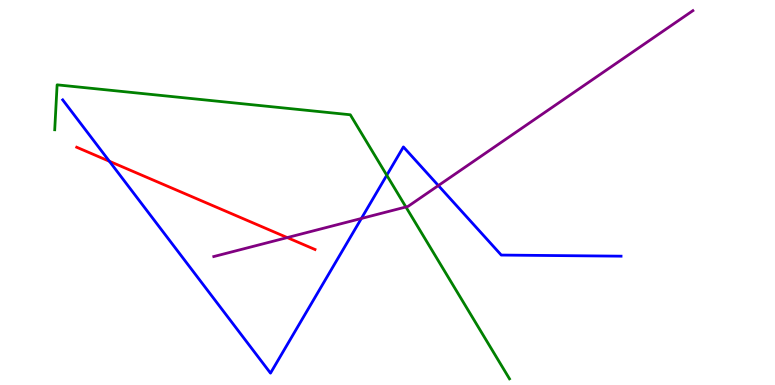[{'lines': ['blue', 'red'], 'intersections': [{'x': 1.41, 'y': 5.81}]}, {'lines': ['green', 'red'], 'intersections': []}, {'lines': ['purple', 'red'], 'intersections': [{'x': 3.71, 'y': 3.83}]}, {'lines': ['blue', 'green'], 'intersections': [{'x': 4.99, 'y': 5.45}]}, {'lines': ['blue', 'purple'], 'intersections': [{'x': 4.66, 'y': 4.33}, {'x': 5.66, 'y': 5.18}]}, {'lines': ['green', 'purple'], 'intersections': [{'x': 5.24, 'y': 4.62}]}]